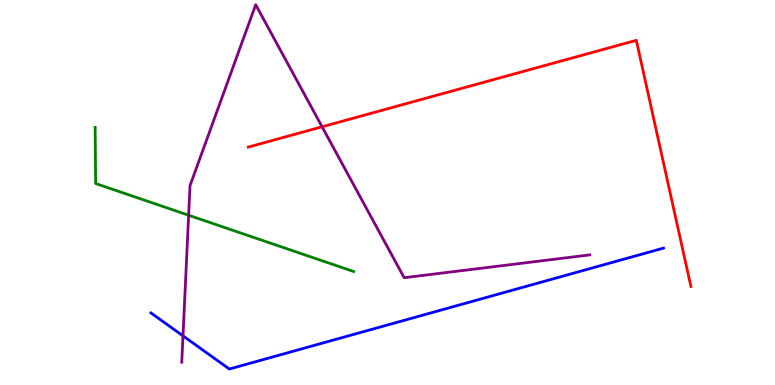[{'lines': ['blue', 'red'], 'intersections': []}, {'lines': ['green', 'red'], 'intersections': []}, {'lines': ['purple', 'red'], 'intersections': [{'x': 4.16, 'y': 6.71}]}, {'lines': ['blue', 'green'], 'intersections': []}, {'lines': ['blue', 'purple'], 'intersections': [{'x': 2.36, 'y': 1.28}]}, {'lines': ['green', 'purple'], 'intersections': [{'x': 2.43, 'y': 4.41}]}]